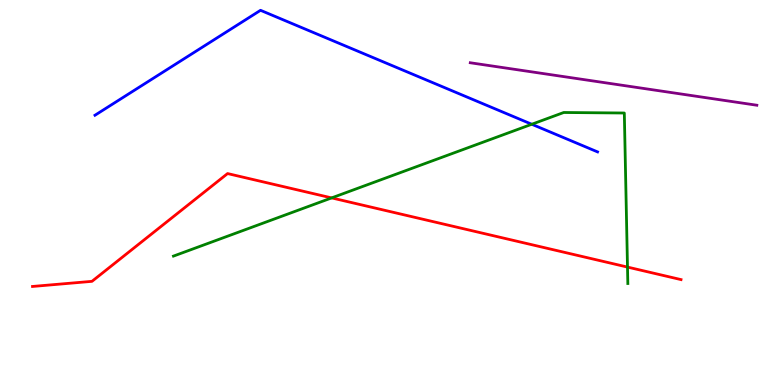[{'lines': ['blue', 'red'], 'intersections': []}, {'lines': ['green', 'red'], 'intersections': [{'x': 4.28, 'y': 4.86}, {'x': 8.1, 'y': 3.06}]}, {'lines': ['purple', 'red'], 'intersections': []}, {'lines': ['blue', 'green'], 'intersections': [{'x': 6.86, 'y': 6.77}]}, {'lines': ['blue', 'purple'], 'intersections': []}, {'lines': ['green', 'purple'], 'intersections': []}]